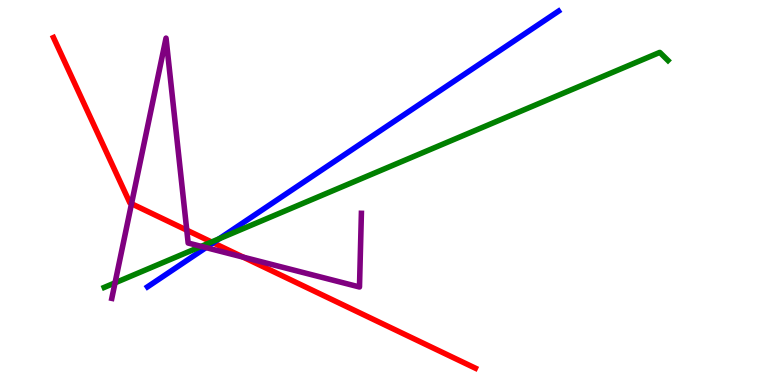[{'lines': ['blue', 'red'], 'intersections': [{'x': 2.75, 'y': 3.69}]}, {'lines': ['green', 'red'], 'intersections': [{'x': 2.73, 'y': 3.71}]}, {'lines': ['purple', 'red'], 'intersections': [{'x': 1.7, 'y': 4.71}, {'x': 2.41, 'y': 4.02}, {'x': 3.14, 'y': 3.32}]}, {'lines': ['blue', 'green'], 'intersections': [{'x': 2.83, 'y': 3.8}]}, {'lines': ['blue', 'purple'], 'intersections': [{'x': 2.66, 'y': 3.57}]}, {'lines': ['green', 'purple'], 'intersections': [{'x': 1.48, 'y': 2.65}, {'x': 2.6, 'y': 3.6}]}]